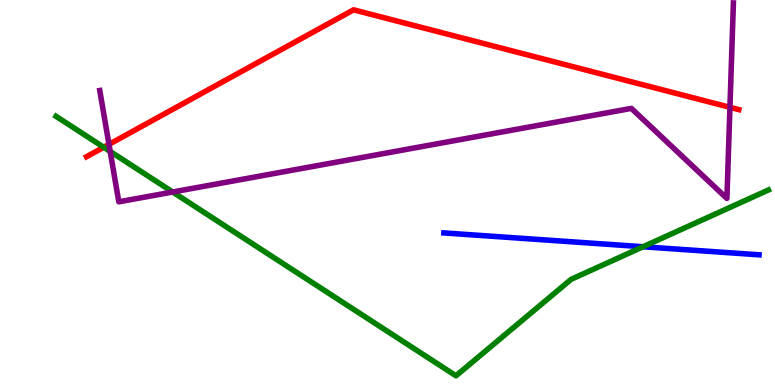[{'lines': ['blue', 'red'], 'intersections': []}, {'lines': ['green', 'red'], 'intersections': [{'x': 1.34, 'y': 6.17}]}, {'lines': ['purple', 'red'], 'intersections': [{'x': 1.41, 'y': 6.25}, {'x': 9.42, 'y': 7.21}]}, {'lines': ['blue', 'green'], 'intersections': [{'x': 8.3, 'y': 3.59}]}, {'lines': ['blue', 'purple'], 'intersections': []}, {'lines': ['green', 'purple'], 'intersections': [{'x': 1.42, 'y': 6.07}, {'x': 2.23, 'y': 5.01}]}]